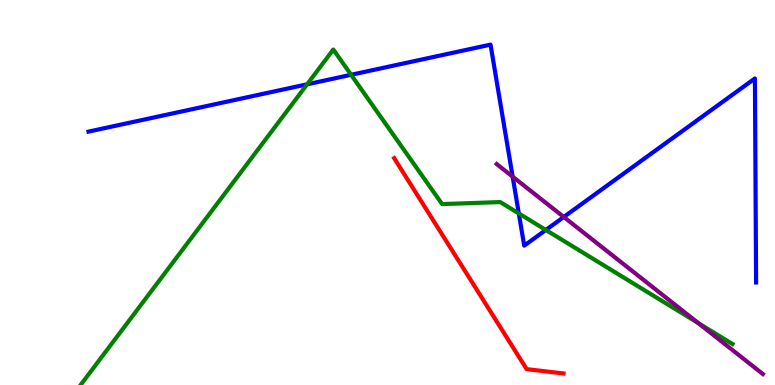[{'lines': ['blue', 'red'], 'intersections': []}, {'lines': ['green', 'red'], 'intersections': []}, {'lines': ['purple', 'red'], 'intersections': []}, {'lines': ['blue', 'green'], 'intersections': [{'x': 3.96, 'y': 7.81}, {'x': 4.53, 'y': 8.06}, {'x': 6.69, 'y': 4.46}, {'x': 7.04, 'y': 4.03}]}, {'lines': ['blue', 'purple'], 'intersections': [{'x': 6.61, 'y': 5.41}, {'x': 7.27, 'y': 4.36}]}, {'lines': ['green', 'purple'], 'intersections': [{'x': 9.01, 'y': 1.61}]}]